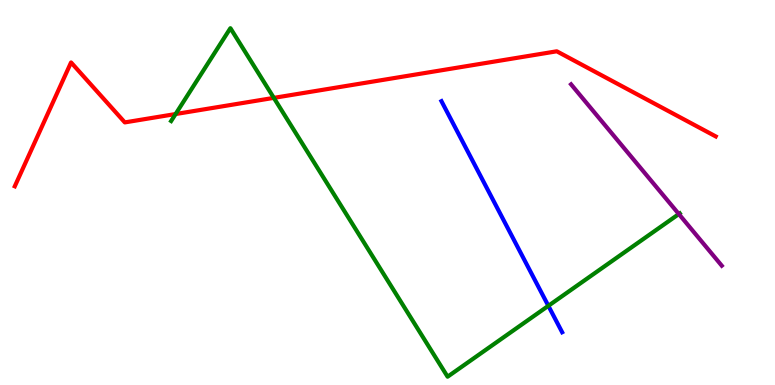[{'lines': ['blue', 'red'], 'intersections': []}, {'lines': ['green', 'red'], 'intersections': [{'x': 2.27, 'y': 7.04}, {'x': 3.53, 'y': 7.46}]}, {'lines': ['purple', 'red'], 'intersections': []}, {'lines': ['blue', 'green'], 'intersections': [{'x': 7.08, 'y': 2.06}]}, {'lines': ['blue', 'purple'], 'intersections': []}, {'lines': ['green', 'purple'], 'intersections': [{'x': 8.76, 'y': 4.44}]}]